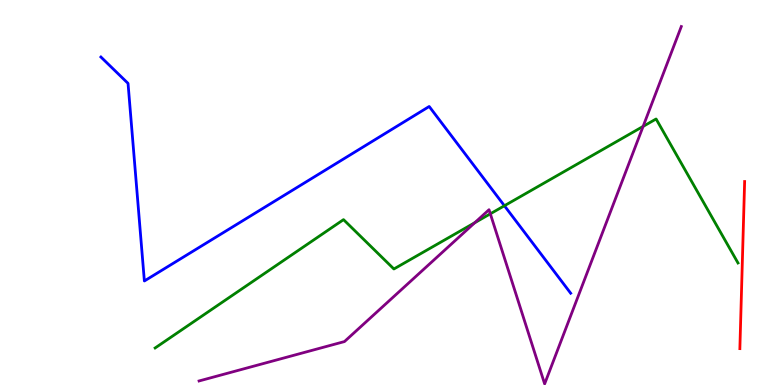[{'lines': ['blue', 'red'], 'intersections': []}, {'lines': ['green', 'red'], 'intersections': []}, {'lines': ['purple', 'red'], 'intersections': []}, {'lines': ['blue', 'green'], 'intersections': [{'x': 6.51, 'y': 4.66}]}, {'lines': ['blue', 'purple'], 'intersections': []}, {'lines': ['green', 'purple'], 'intersections': [{'x': 6.13, 'y': 4.22}, {'x': 6.33, 'y': 4.45}, {'x': 8.3, 'y': 6.72}]}]